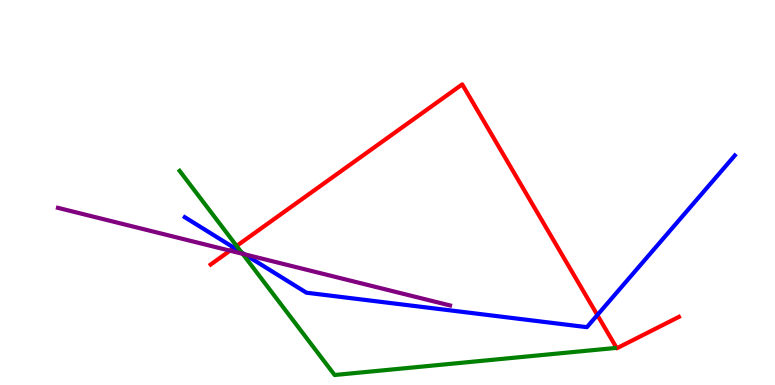[{'lines': ['blue', 'red'], 'intersections': [{'x': 3.02, 'y': 3.56}, {'x': 7.71, 'y': 1.82}]}, {'lines': ['green', 'red'], 'intersections': [{'x': 3.05, 'y': 3.61}]}, {'lines': ['purple', 'red'], 'intersections': [{'x': 2.97, 'y': 3.49}]}, {'lines': ['blue', 'green'], 'intersections': [{'x': 3.12, 'y': 3.44}]}, {'lines': ['blue', 'purple'], 'intersections': [{'x': 3.16, 'y': 3.39}]}, {'lines': ['green', 'purple'], 'intersections': [{'x': 3.13, 'y': 3.41}]}]